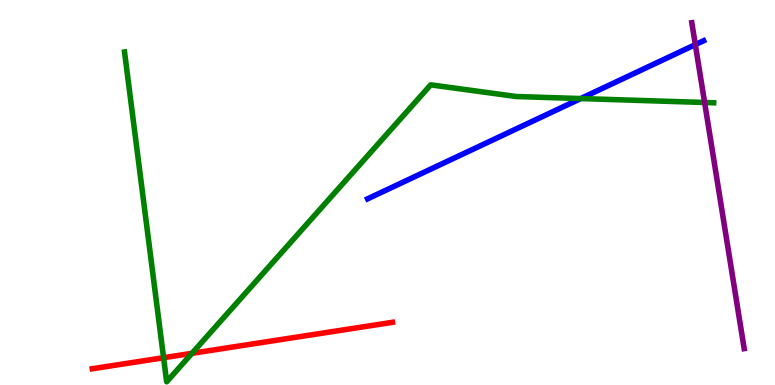[{'lines': ['blue', 'red'], 'intersections': []}, {'lines': ['green', 'red'], 'intersections': [{'x': 2.11, 'y': 0.709}, {'x': 2.48, 'y': 0.823}]}, {'lines': ['purple', 'red'], 'intersections': []}, {'lines': ['blue', 'green'], 'intersections': [{'x': 7.49, 'y': 7.44}]}, {'lines': ['blue', 'purple'], 'intersections': [{'x': 8.97, 'y': 8.84}]}, {'lines': ['green', 'purple'], 'intersections': [{'x': 9.09, 'y': 7.34}]}]